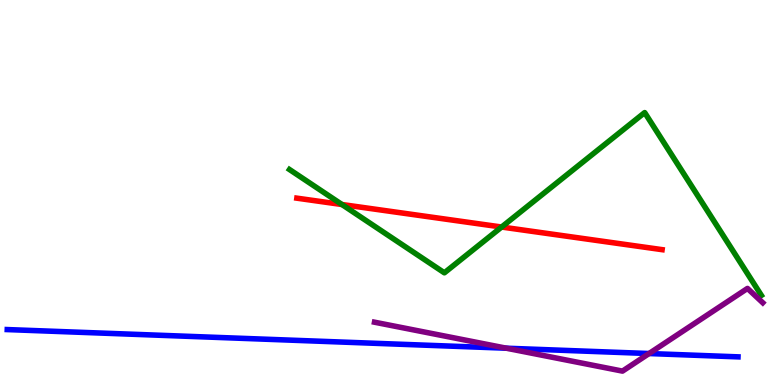[{'lines': ['blue', 'red'], 'intersections': []}, {'lines': ['green', 'red'], 'intersections': [{'x': 4.41, 'y': 4.69}, {'x': 6.47, 'y': 4.1}]}, {'lines': ['purple', 'red'], 'intersections': []}, {'lines': ['blue', 'green'], 'intersections': []}, {'lines': ['blue', 'purple'], 'intersections': [{'x': 6.53, 'y': 0.956}, {'x': 8.37, 'y': 0.817}]}, {'lines': ['green', 'purple'], 'intersections': []}]